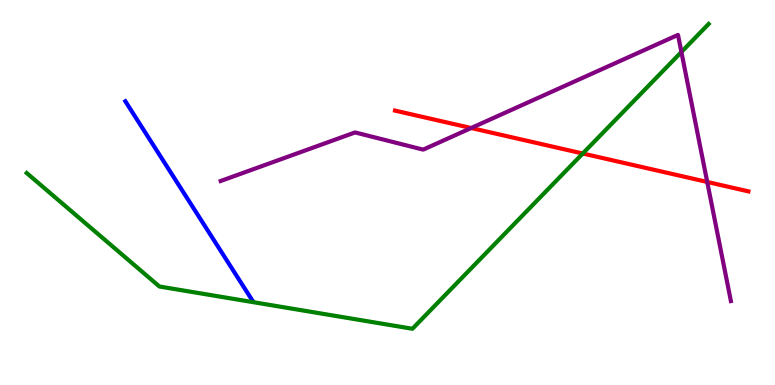[{'lines': ['blue', 'red'], 'intersections': []}, {'lines': ['green', 'red'], 'intersections': [{'x': 7.52, 'y': 6.01}]}, {'lines': ['purple', 'red'], 'intersections': [{'x': 6.08, 'y': 6.67}, {'x': 9.13, 'y': 5.27}]}, {'lines': ['blue', 'green'], 'intersections': []}, {'lines': ['blue', 'purple'], 'intersections': []}, {'lines': ['green', 'purple'], 'intersections': [{'x': 8.79, 'y': 8.65}]}]